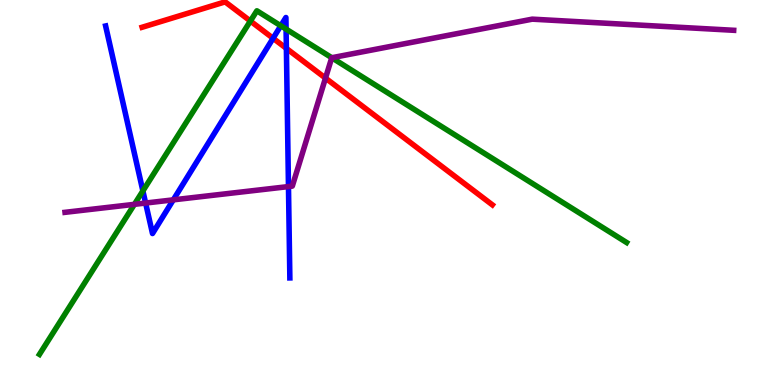[{'lines': ['blue', 'red'], 'intersections': [{'x': 3.52, 'y': 9.01}, {'x': 3.7, 'y': 8.74}]}, {'lines': ['green', 'red'], 'intersections': [{'x': 3.23, 'y': 9.45}]}, {'lines': ['purple', 'red'], 'intersections': [{'x': 4.2, 'y': 7.97}]}, {'lines': ['blue', 'green'], 'intersections': [{'x': 1.84, 'y': 5.04}, {'x': 3.62, 'y': 9.33}, {'x': 3.69, 'y': 9.24}]}, {'lines': ['blue', 'purple'], 'intersections': [{'x': 1.88, 'y': 4.73}, {'x': 2.24, 'y': 4.81}, {'x': 3.72, 'y': 5.15}]}, {'lines': ['green', 'purple'], 'intersections': [{'x': 1.73, 'y': 4.69}, {'x': 4.28, 'y': 8.5}]}]